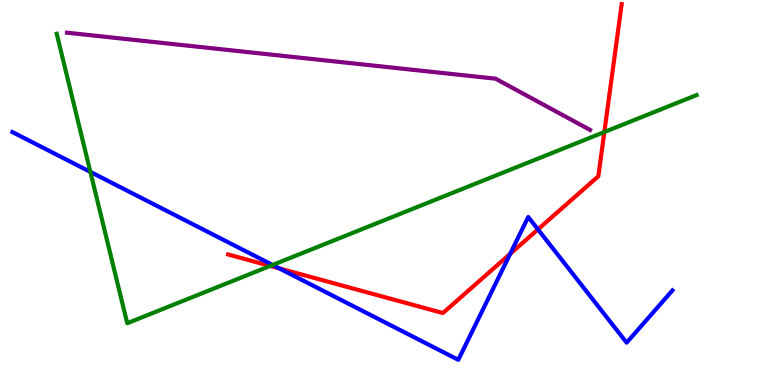[{'lines': ['blue', 'red'], 'intersections': [{'x': 3.61, 'y': 3.03}, {'x': 6.58, 'y': 3.41}, {'x': 6.94, 'y': 4.04}]}, {'lines': ['green', 'red'], 'intersections': [{'x': 3.49, 'y': 3.09}, {'x': 7.8, 'y': 6.57}]}, {'lines': ['purple', 'red'], 'intersections': []}, {'lines': ['blue', 'green'], 'intersections': [{'x': 1.17, 'y': 5.54}, {'x': 3.52, 'y': 3.12}]}, {'lines': ['blue', 'purple'], 'intersections': []}, {'lines': ['green', 'purple'], 'intersections': []}]